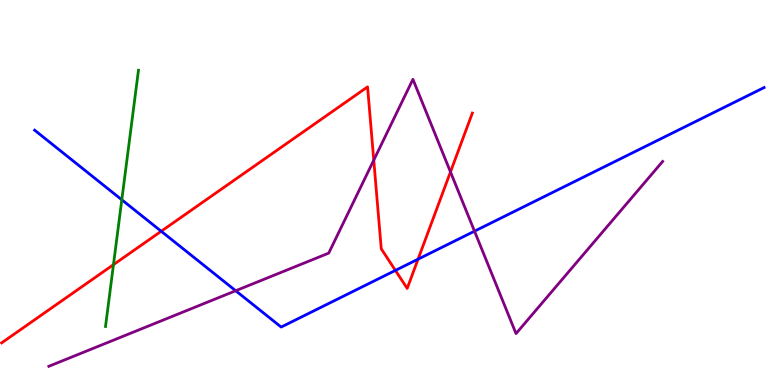[{'lines': ['blue', 'red'], 'intersections': [{'x': 2.08, 'y': 3.99}, {'x': 5.1, 'y': 2.98}, {'x': 5.39, 'y': 3.27}]}, {'lines': ['green', 'red'], 'intersections': [{'x': 1.46, 'y': 3.13}]}, {'lines': ['purple', 'red'], 'intersections': [{'x': 4.82, 'y': 5.84}, {'x': 5.81, 'y': 5.53}]}, {'lines': ['blue', 'green'], 'intersections': [{'x': 1.57, 'y': 4.81}]}, {'lines': ['blue', 'purple'], 'intersections': [{'x': 3.04, 'y': 2.45}, {'x': 6.12, 'y': 4.0}]}, {'lines': ['green', 'purple'], 'intersections': []}]